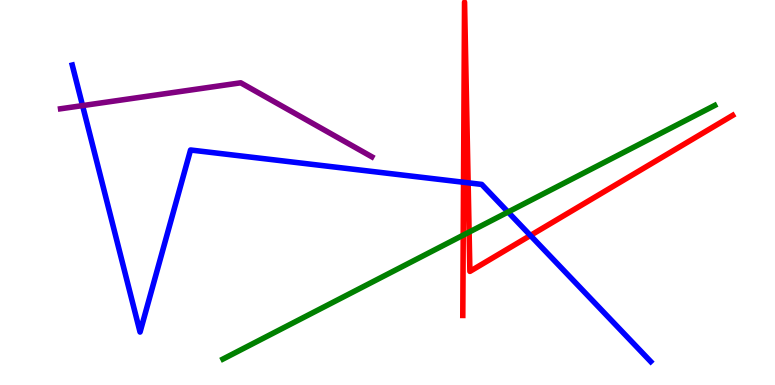[{'lines': ['blue', 'red'], 'intersections': [{'x': 5.98, 'y': 5.27}, {'x': 6.04, 'y': 5.25}, {'x': 6.84, 'y': 3.88}]}, {'lines': ['green', 'red'], 'intersections': [{'x': 5.98, 'y': 3.89}, {'x': 6.05, 'y': 3.97}]}, {'lines': ['purple', 'red'], 'intersections': []}, {'lines': ['blue', 'green'], 'intersections': [{'x': 6.56, 'y': 4.49}]}, {'lines': ['blue', 'purple'], 'intersections': [{'x': 1.07, 'y': 7.26}]}, {'lines': ['green', 'purple'], 'intersections': []}]